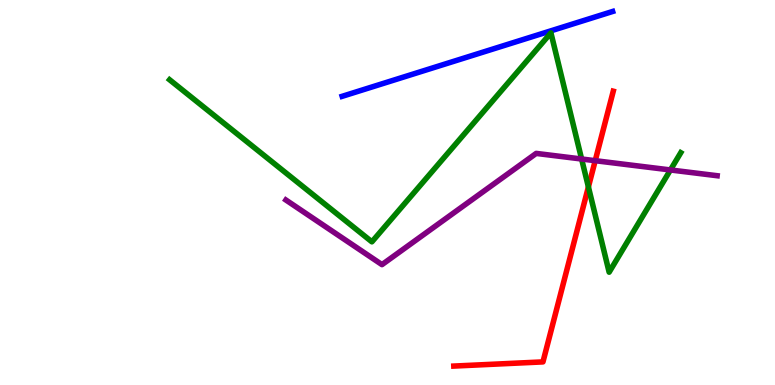[{'lines': ['blue', 'red'], 'intersections': []}, {'lines': ['green', 'red'], 'intersections': [{'x': 7.59, 'y': 5.14}]}, {'lines': ['purple', 'red'], 'intersections': [{'x': 7.68, 'y': 5.83}]}, {'lines': ['blue', 'green'], 'intersections': []}, {'lines': ['blue', 'purple'], 'intersections': []}, {'lines': ['green', 'purple'], 'intersections': [{'x': 7.5, 'y': 5.87}, {'x': 8.65, 'y': 5.59}]}]